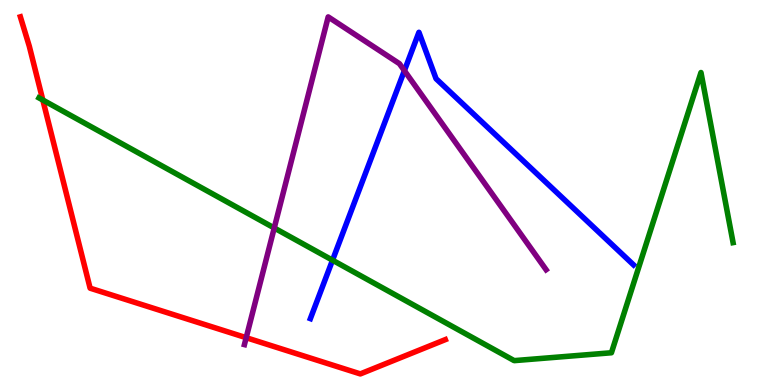[{'lines': ['blue', 'red'], 'intersections': []}, {'lines': ['green', 'red'], 'intersections': [{'x': 0.553, 'y': 7.4}]}, {'lines': ['purple', 'red'], 'intersections': [{'x': 3.18, 'y': 1.23}]}, {'lines': ['blue', 'green'], 'intersections': [{'x': 4.29, 'y': 3.24}]}, {'lines': ['blue', 'purple'], 'intersections': [{'x': 5.22, 'y': 8.16}]}, {'lines': ['green', 'purple'], 'intersections': [{'x': 3.54, 'y': 4.08}]}]